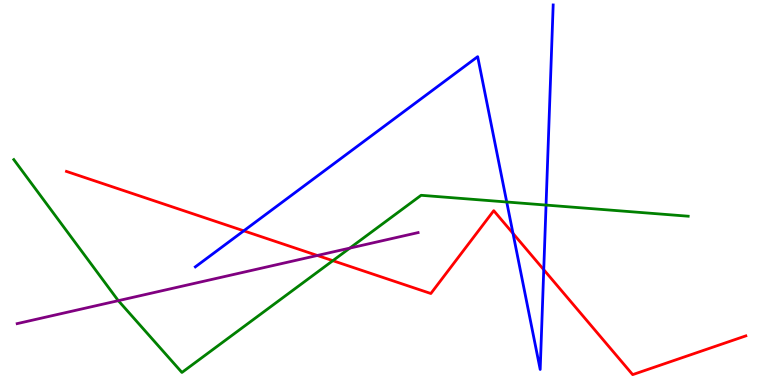[{'lines': ['blue', 'red'], 'intersections': [{'x': 3.15, 'y': 4.0}, {'x': 6.62, 'y': 3.94}, {'x': 7.02, 'y': 3.0}]}, {'lines': ['green', 'red'], 'intersections': [{'x': 4.29, 'y': 3.23}]}, {'lines': ['purple', 'red'], 'intersections': [{'x': 4.09, 'y': 3.36}]}, {'lines': ['blue', 'green'], 'intersections': [{'x': 6.54, 'y': 4.75}, {'x': 7.05, 'y': 4.67}]}, {'lines': ['blue', 'purple'], 'intersections': []}, {'lines': ['green', 'purple'], 'intersections': [{'x': 1.53, 'y': 2.19}, {'x': 4.51, 'y': 3.56}]}]